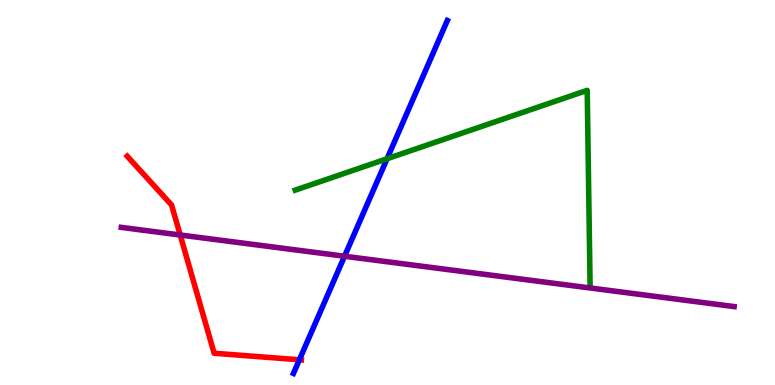[{'lines': ['blue', 'red'], 'intersections': [{'x': 3.86, 'y': 0.655}]}, {'lines': ['green', 'red'], 'intersections': []}, {'lines': ['purple', 'red'], 'intersections': [{'x': 2.32, 'y': 3.9}]}, {'lines': ['blue', 'green'], 'intersections': [{'x': 4.99, 'y': 5.88}]}, {'lines': ['blue', 'purple'], 'intersections': [{'x': 4.45, 'y': 3.34}]}, {'lines': ['green', 'purple'], 'intersections': []}]